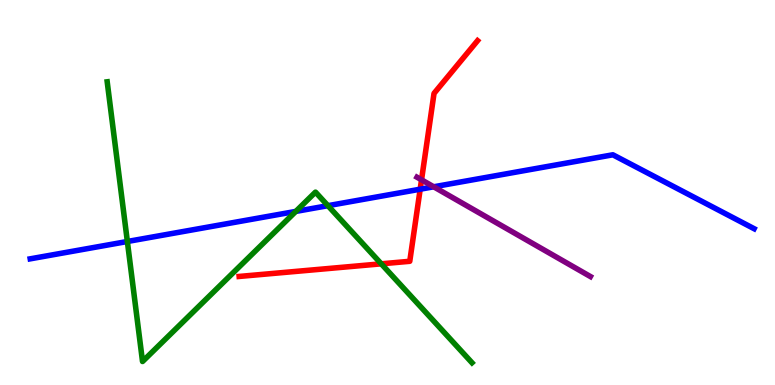[{'lines': ['blue', 'red'], 'intersections': [{'x': 5.42, 'y': 5.09}]}, {'lines': ['green', 'red'], 'intersections': [{'x': 4.92, 'y': 3.15}]}, {'lines': ['purple', 'red'], 'intersections': [{'x': 5.44, 'y': 5.33}]}, {'lines': ['blue', 'green'], 'intersections': [{'x': 1.64, 'y': 3.73}, {'x': 3.82, 'y': 4.51}, {'x': 4.23, 'y': 4.66}]}, {'lines': ['blue', 'purple'], 'intersections': [{'x': 5.6, 'y': 5.15}]}, {'lines': ['green', 'purple'], 'intersections': []}]